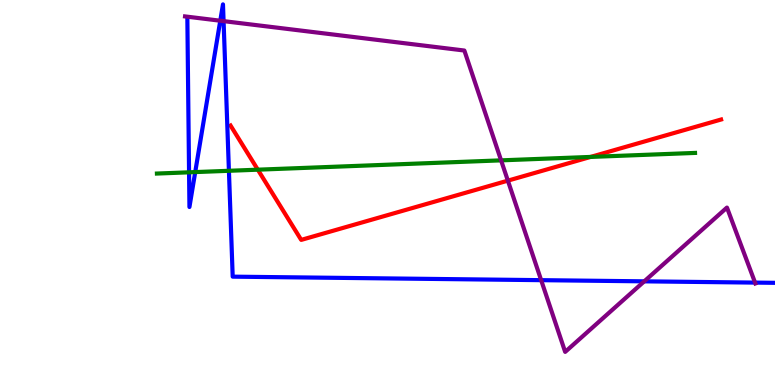[{'lines': ['blue', 'red'], 'intersections': []}, {'lines': ['green', 'red'], 'intersections': [{'x': 3.33, 'y': 5.59}, {'x': 7.62, 'y': 5.92}]}, {'lines': ['purple', 'red'], 'intersections': [{'x': 6.55, 'y': 5.31}]}, {'lines': ['blue', 'green'], 'intersections': [{'x': 2.44, 'y': 5.52}, {'x': 2.52, 'y': 5.53}, {'x': 2.95, 'y': 5.56}]}, {'lines': ['blue', 'purple'], 'intersections': [{'x': 2.84, 'y': 9.46}, {'x': 2.88, 'y': 9.45}, {'x': 6.98, 'y': 2.72}, {'x': 8.31, 'y': 2.69}, {'x': 9.74, 'y': 2.66}]}, {'lines': ['green', 'purple'], 'intersections': [{'x': 6.47, 'y': 5.83}]}]